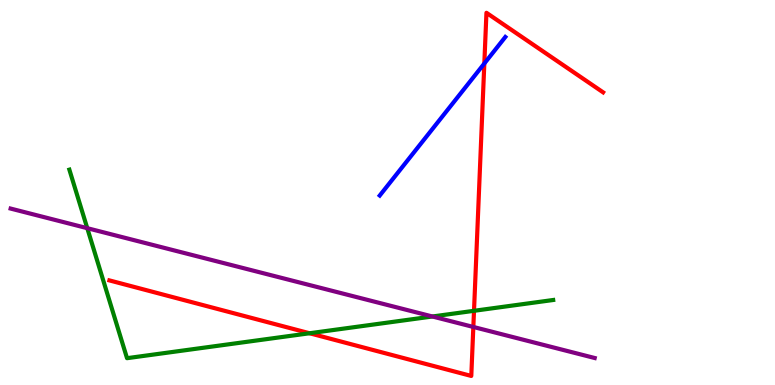[{'lines': ['blue', 'red'], 'intersections': [{'x': 6.25, 'y': 8.35}]}, {'lines': ['green', 'red'], 'intersections': [{'x': 3.99, 'y': 1.34}, {'x': 6.12, 'y': 1.93}]}, {'lines': ['purple', 'red'], 'intersections': [{'x': 6.11, 'y': 1.51}]}, {'lines': ['blue', 'green'], 'intersections': []}, {'lines': ['blue', 'purple'], 'intersections': []}, {'lines': ['green', 'purple'], 'intersections': [{'x': 1.13, 'y': 4.07}, {'x': 5.58, 'y': 1.78}]}]